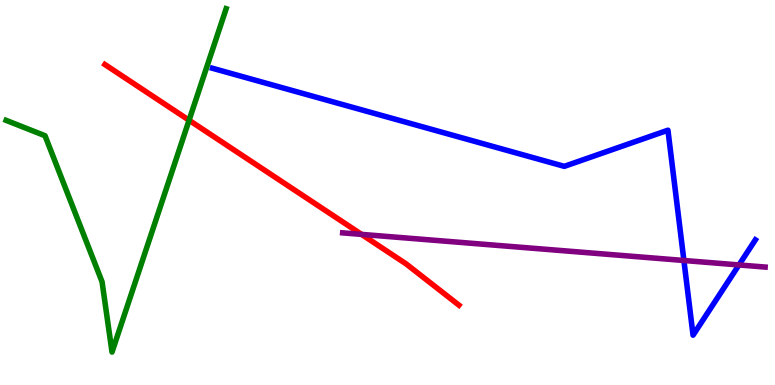[{'lines': ['blue', 'red'], 'intersections': []}, {'lines': ['green', 'red'], 'intersections': [{'x': 2.44, 'y': 6.88}]}, {'lines': ['purple', 'red'], 'intersections': [{'x': 4.67, 'y': 3.91}]}, {'lines': ['blue', 'green'], 'intersections': []}, {'lines': ['blue', 'purple'], 'intersections': [{'x': 8.82, 'y': 3.23}, {'x': 9.53, 'y': 3.12}]}, {'lines': ['green', 'purple'], 'intersections': []}]